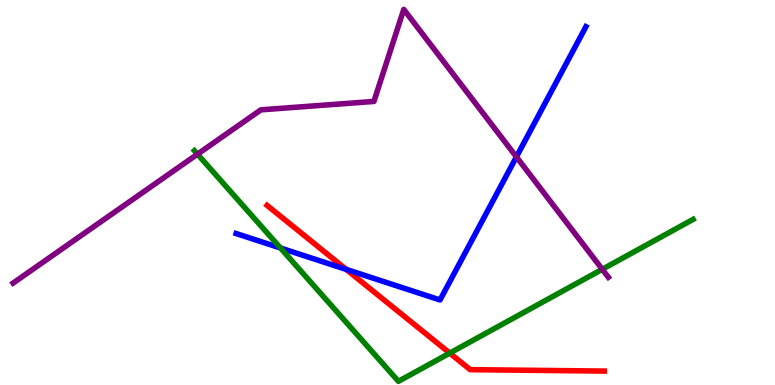[{'lines': ['blue', 'red'], 'intersections': [{'x': 4.47, 'y': 3.0}]}, {'lines': ['green', 'red'], 'intersections': [{'x': 5.8, 'y': 0.828}]}, {'lines': ['purple', 'red'], 'intersections': []}, {'lines': ['blue', 'green'], 'intersections': [{'x': 3.62, 'y': 3.56}]}, {'lines': ['blue', 'purple'], 'intersections': [{'x': 6.66, 'y': 5.92}]}, {'lines': ['green', 'purple'], 'intersections': [{'x': 2.55, 'y': 6.0}, {'x': 7.77, 'y': 3.01}]}]